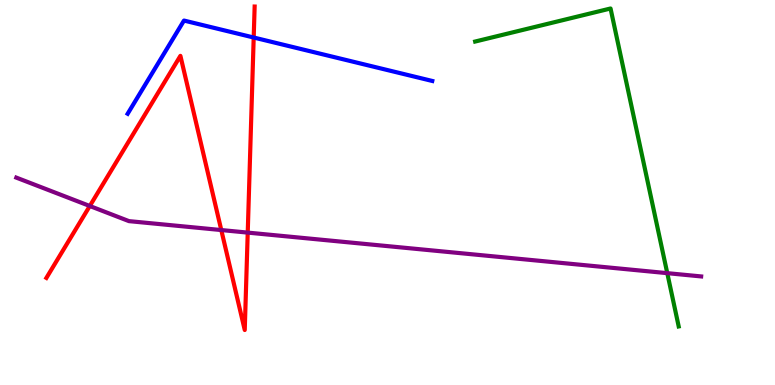[{'lines': ['blue', 'red'], 'intersections': [{'x': 3.27, 'y': 9.03}]}, {'lines': ['green', 'red'], 'intersections': []}, {'lines': ['purple', 'red'], 'intersections': [{'x': 1.16, 'y': 4.65}, {'x': 2.86, 'y': 4.02}, {'x': 3.2, 'y': 3.96}]}, {'lines': ['blue', 'green'], 'intersections': []}, {'lines': ['blue', 'purple'], 'intersections': []}, {'lines': ['green', 'purple'], 'intersections': [{'x': 8.61, 'y': 2.91}]}]